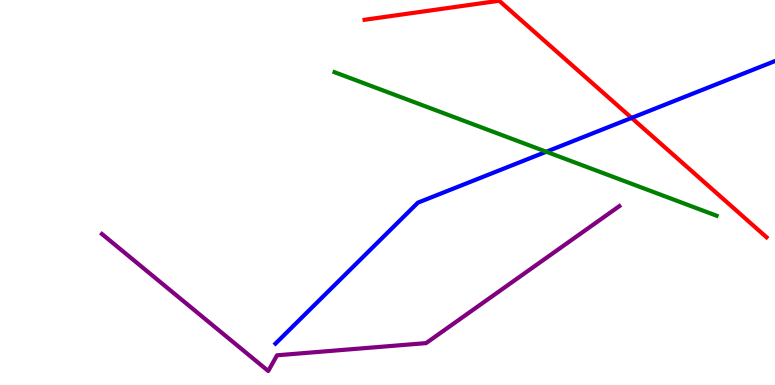[{'lines': ['blue', 'red'], 'intersections': [{'x': 8.15, 'y': 6.94}]}, {'lines': ['green', 'red'], 'intersections': []}, {'lines': ['purple', 'red'], 'intersections': []}, {'lines': ['blue', 'green'], 'intersections': [{'x': 7.05, 'y': 6.06}]}, {'lines': ['blue', 'purple'], 'intersections': []}, {'lines': ['green', 'purple'], 'intersections': []}]